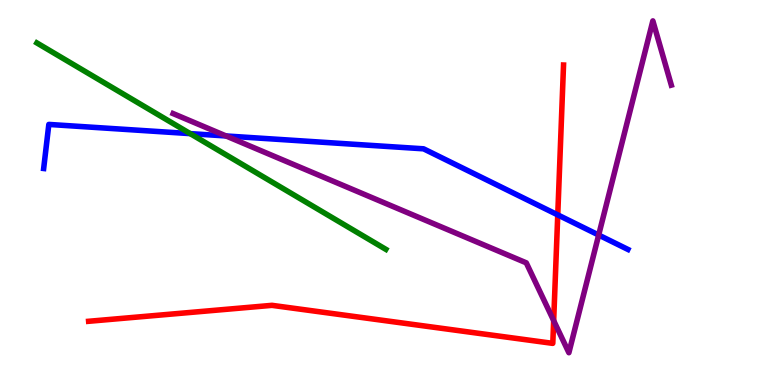[{'lines': ['blue', 'red'], 'intersections': [{'x': 7.2, 'y': 4.42}]}, {'lines': ['green', 'red'], 'intersections': []}, {'lines': ['purple', 'red'], 'intersections': [{'x': 7.14, 'y': 1.67}]}, {'lines': ['blue', 'green'], 'intersections': [{'x': 2.45, 'y': 6.53}]}, {'lines': ['blue', 'purple'], 'intersections': [{'x': 2.92, 'y': 6.47}, {'x': 7.72, 'y': 3.9}]}, {'lines': ['green', 'purple'], 'intersections': []}]